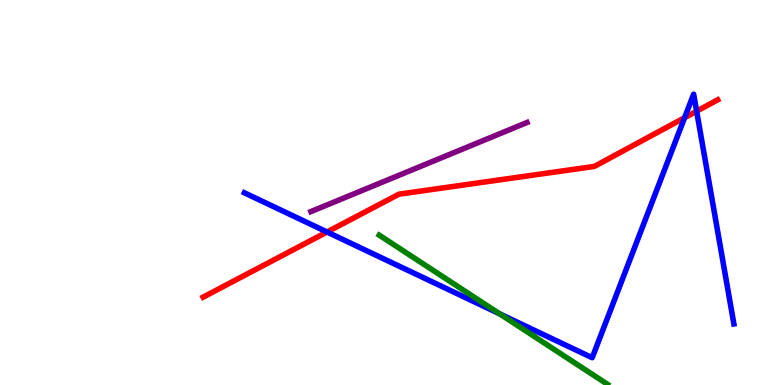[{'lines': ['blue', 'red'], 'intersections': [{'x': 4.22, 'y': 3.97}, {'x': 8.83, 'y': 6.94}, {'x': 8.99, 'y': 7.11}]}, {'lines': ['green', 'red'], 'intersections': []}, {'lines': ['purple', 'red'], 'intersections': []}, {'lines': ['blue', 'green'], 'intersections': [{'x': 6.45, 'y': 1.85}]}, {'lines': ['blue', 'purple'], 'intersections': []}, {'lines': ['green', 'purple'], 'intersections': []}]